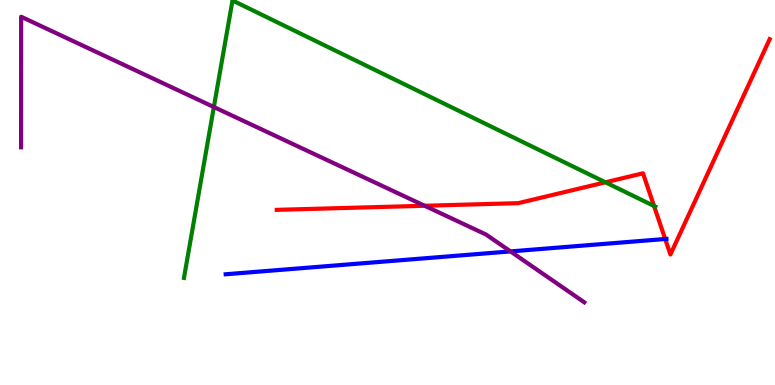[{'lines': ['blue', 'red'], 'intersections': [{'x': 8.58, 'y': 3.79}]}, {'lines': ['green', 'red'], 'intersections': [{'x': 7.81, 'y': 5.27}, {'x': 8.44, 'y': 4.65}]}, {'lines': ['purple', 'red'], 'intersections': [{'x': 5.48, 'y': 4.66}]}, {'lines': ['blue', 'green'], 'intersections': []}, {'lines': ['blue', 'purple'], 'intersections': [{'x': 6.59, 'y': 3.47}]}, {'lines': ['green', 'purple'], 'intersections': [{'x': 2.76, 'y': 7.22}]}]